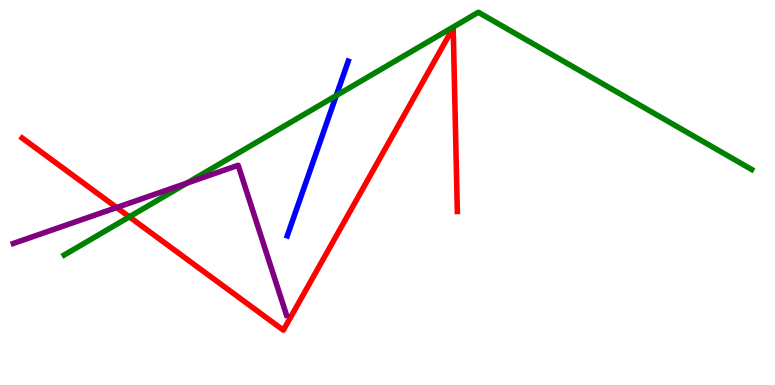[{'lines': ['blue', 'red'], 'intersections': []}, {'lines': ['green', 'red'], 'intersections': [{'x': 1.67, 'y': 4.37}]}, {'lines': ['purple', 'red'], 'intersections': [{'x': 1.51, 'y': 4.61}]}, {'lines': ['blue', 'green'], 'intersections': [{'x': 4.34, 'y': 7.52}]}, {'lines': ['blue', 'purple'], 'intersections': []}, {'lines': ['green', 'purple'], 'intersections': [{'x': 2.41, 'y': 5.24}]}]